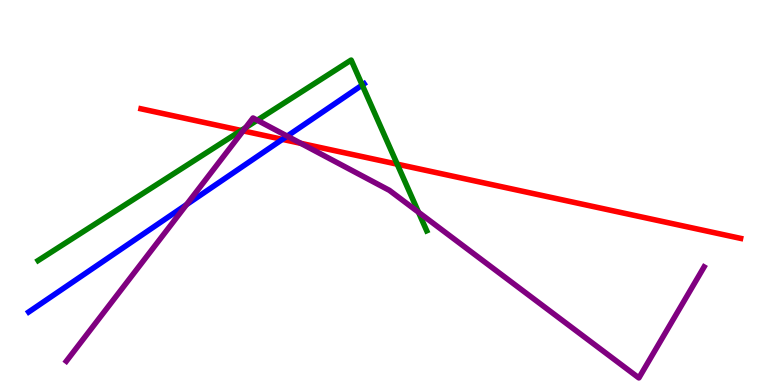[{'lines': ['blue', 'red'], 'intersections': [{'x': 3.64, 'y': 6.38}]}, {'lines': ['green', 'red'], 'intersections': [{'x': 3.11, 'y': 6.61}, {'x': 5.13, 'y': 5.74}]}, {'lines': ['purple', 'red'], 'intersections': [{'x': 3.14, 'y': 6.6}, {'x': 3.88, 'y': 6.28}]}, {'lines': ['blue', 'green'], 'intersections': [{'x': 4.67, 'y': 7.79}]}, {'lines': ['blue', 'purple'], 'intersections': [{'x': 2.41, 'y': 4.69}, {'x': 3.71, 'y': 6.46}]}, {'lines': ['green', 'purple'], 'intersections': [{'x': 3.17, 'y': 6.68}, {'x': 3.32, 'y': 6.88}, {'x': 5.4, 'y': 4.49}]}]